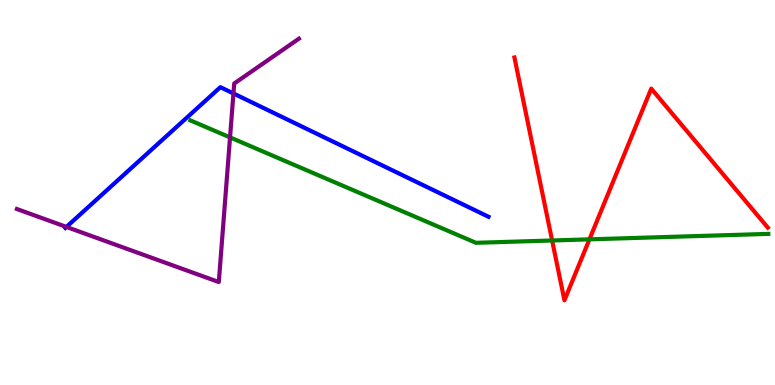[{'lines': ['blue', 'red'], 'intersections': []}, {'lines': ['green', 'red'], 'intersections': [{'x': 7.12, 'y': 3.75}, {'x': 7.61, 'y': 3.78}]}, {'lines': ['purple', 'red'], 'intersections': []}, {'lines': ['blue', 'green'], 'intersections': []}, {'lines': ['blue', 'purple'], 'intersections': [{'x': 0.857, 'y': 4.11}, {'x': 3.01, 'y': 7.57}]}, {'lines': ['green', 'purple'], 'intersections': [{'x': 2.97, 'y': 6.43}]}]